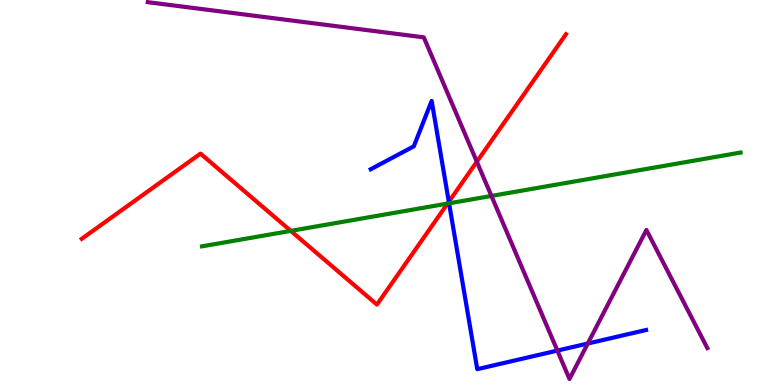[{'lines': ['blue', 'red'], 'intersections': [{'x': 5.79, 'y': 4.76}]}, {'lines': ['green', 'red'], 'intersections': [{'x': 3.75, 'y': 4.0}, {'x': 5.78, 'y': 4.71}]}, {'lines': ['purple', 'red'], 'intersections': [{'x': 6.15, 'y': 5.8}]}, {'lines': ['blue', 'green'], 'intersections': [{'x': 5.79, 'y': 4.72}]}, {'lines': ['blue', 'purple'], 'intersections': [{'x': 7.19, 'y': 0.894}, {'x': 7.58, 'y': 1.08}]}, {'lines': ['green', 'purple'], 'intersections': [{'x': 6.34, 'y': 4.91}]}]